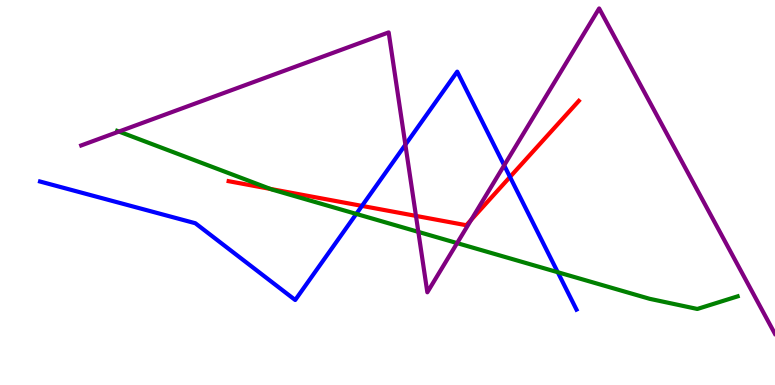[{'lines': ['blue', 'red'], 'intersections': [{'x': 4.67, 'y': 4.65}, {'x': 6.58, 'y': 5.4}]}, {'lines': ['green', 'red'], 'intersections': [{'x': 3.49, 'y': 5.09}]}, {'lines': ['purple', 'red'], 'intersections': [{'x': 5.37, 'y': 4.39}, {'x': 6.08, 'y': 4.29}]}, {'lines': ['blue', 'green'], 'intersections': [{'x': 4.6, 'y': 4.44}, {'x': 7.2, 'y': 2.93}]}, {'lines': ['blue', 'purple'], 'intersections': [{'x': 5.23, 'y': 6.24}, {'x': 6.51, 'y': 5.71}]}, {'lines': ['green', 'purple'], 'intersections': [{'x': 1.53, 'y': 6.58}, {'x': 5.4, 'y': 3.98}, {'x': 5.9, 'y': 3.69}]}]